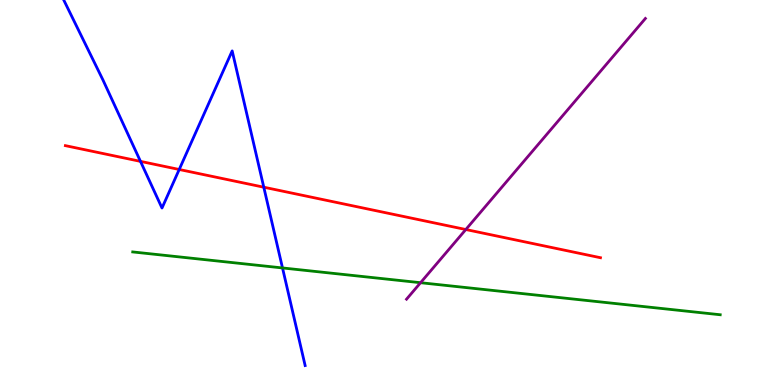[{'lines': ['blue', 'red'], 'intersections': [{'x': 1.81, 'y': 5.81}, {'x': 2.31, 'y': 5.6}, {'x': 3.4, 'y': 5.14}]}, {'lines': ['green', 'red'], 'intersections': []}, {'lines': ['purple', 'red'], 'intersections': [{'x': 6.01, 'y': 4.04}]}, {'lines': ['blue', 'green'], 'intersections': [{'x': 3.65, 'y': 3.04}]}, {'lines': ['blue', 'purple'], 'intersections': []}, {'lines': ['green', 'purple'], 'intersections': [{'x': 5.43, 'y': 2.66}]}]